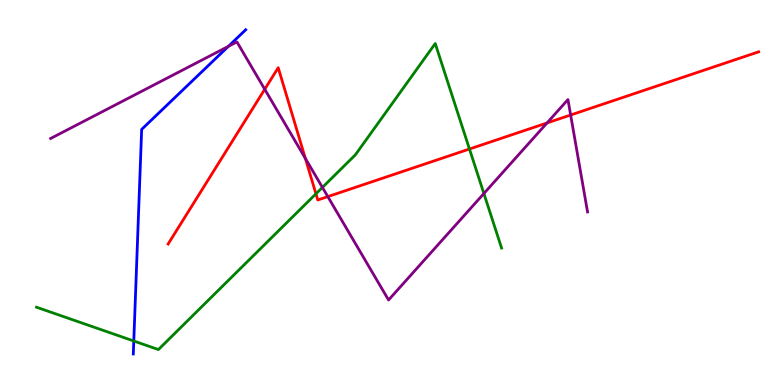[{'lines': ['blue', 'red'], 'intersections': []}, {'lines': ['green', 'red'], 'intersections': [{'x': 4.08, 'y': 4.97}, {'x': 6.06, 'y': 6.13}]}, {'lines': ['purple', 'red'], 'intersections': [{'x': 3.42, 'y': 7.68}, {'x': 3.94, 'y': 5.89}, {'x': 4.23, 'y': 4.89}, {'x': 7.06, 'y': 6.81}, {'x': 7.36, 'y': 7.01}]}, {'lines': ['blue', 'green'], 'intersections': [{'x': 1.73, 'y': 1.14}]}, {'lines': ['blue', 'purple'], 'intersections': [{'x': 2.95, 'y': 8.8}]}, {'lines': ['green', 'purple'], 'intersections': [{'x': 4.16, 'y': 5.13}, {'x': 6.24, 'y': 4.97}]}]